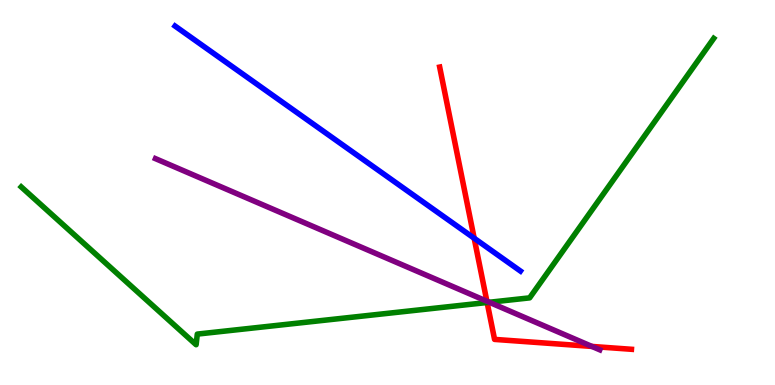[{'lines': ['blue', 'red'], 'intersections': [{'x': 6.12, 'y': 3.81}]}, {'lines': ['green', 'red'], 'intersections': [{'x': 6.29, 'y': 2.14}]}, {'lines': ['purple', 'red'], 'intersections': [{'x': 6.28, 'y': 2.18}, {'x': 7.64, 'y': 1.0}]}, {'lines': ['blue', 'green'], 'intersections': []}, {'lines': ['blue', 'purple'], 'intersections': []}, {'lines': ['green', 'purple'], 'intersections': [{'x': 6.31, 'y': 2.15}]}]